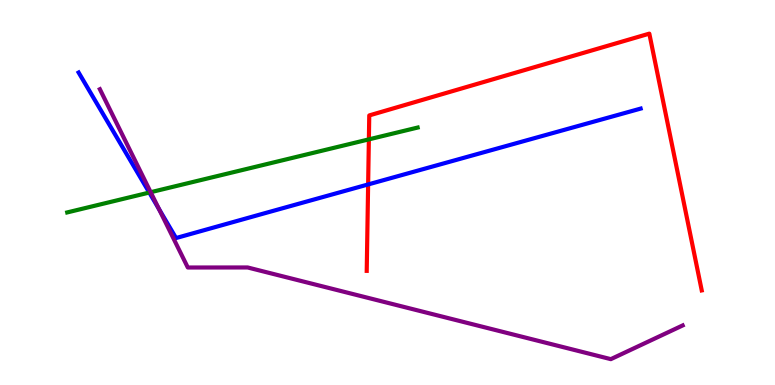[{'lines': ['blue', 'red'], 'intersections': [{'x': 4.75, 'y': 5.21}]}, {'lines': ['green', 'red'], 'intersections': [{'x': 4.76, 'y': 6.38}]}, {'lines': ['purple', 'red'], 'intersections': []}, {'lines': ['blue', 'green'], 'intersections': [{'x': 1.93, 'y': 5.0}]}, {'lines': ['blue', 'purple'], 'intersections': [{'x': 2.05, 'y': 4.57}]}, {'lines': ['green', 'purple'], 'intersections': [{'x': 1.94, 'y': 5.01}]}]